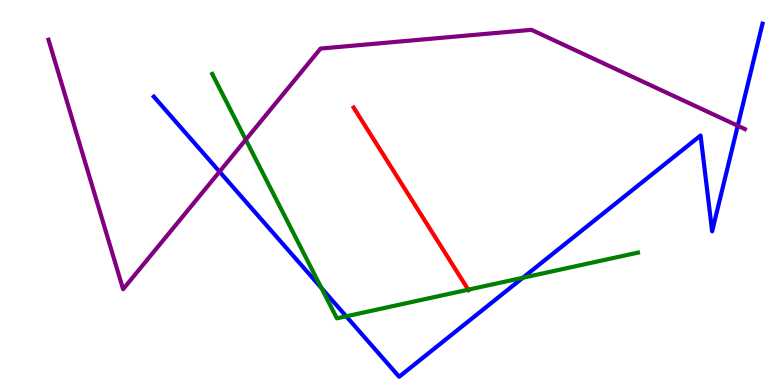[{'lines': ['blue', 'red'], 'intersections': []}, {'lines': ['green', 'red'], 'intersections': [{'x': 6.04, 'y': 2.48}]}, {'lines': ['purple', 'red'], 'intersections': []}, {'lines': ['blue', 'green'], 'intersections': [{'x': 4.15, 'y': 2.52}, {'x': 4.47, 'y': 1.78}, {'x': 6.75, 'y': 2.79}]}, {'lines': ['blue', 'purple'], 'intersections': [{'x': 2.83, 'y': 5.54}, {'x': 9.52, 'y': 6.73}]}, {'lines': ['green', 'purple'], 'intersections': [{'x': 3.17, 'y': 6.37}]}]